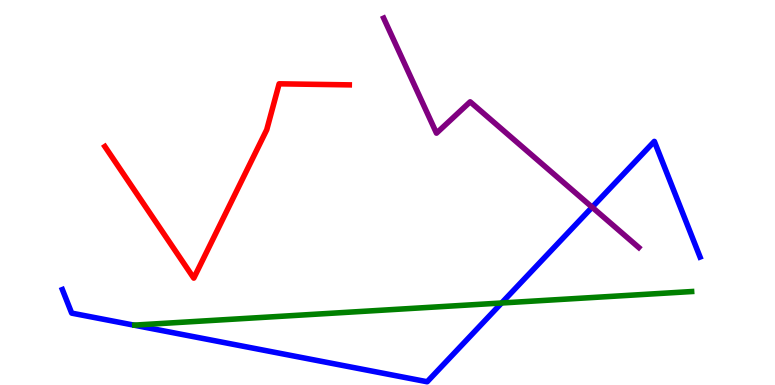[{'lines': ['blue', 'red'], 'intersections': []}, {'lines': ['green', 'red'], 'intersections': []}, {'lines': ['purple', 'red'], 'intersections': []}, {'lines': ['blue', 'green'], 'intersections': [{'x': 6.47, 'y': 2.13}]}, {'lines': ['blue', 'purple'], 'intersections': [{'x': 7.64, 'y': 4.62}]}, {'lines': ['green', 'purple'], 'intersections': []}]